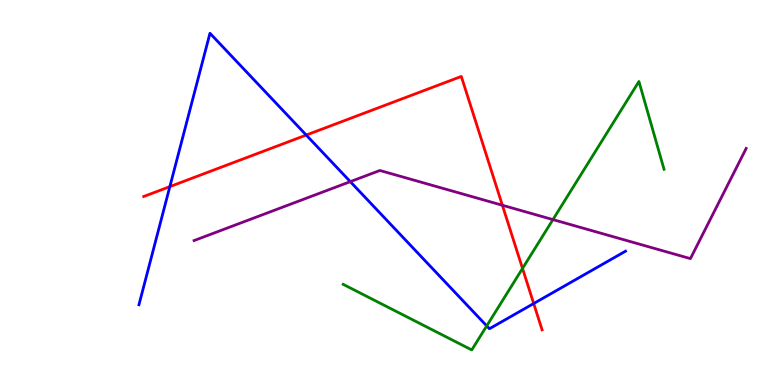[{'lines': ['blue', 'red'], 'intersections': [{'x': 2.19, 'y': 5.15}, {'x': 3.95, 'y': 6.49}, {'x': 6.89, 'y': 2.12}]}, {'lines': ['green', 'red'], 'intersections': [{'x': 6.74, 'y': 3.03}]}, {'lines': ['purple', 'red'], 'intersections': [{'x': 6.48, 'y': 4.67}]}, {'lines': ['blue', 'green'], 'intersections': [{'x': 6.28, 'y': 1.53}]}, {'lines': ['blue', 'purple'], 'intersections': [{'x': 4.52, 'y': 5.28}]}, {'lines': ['green', 'purple'], 'intersections': [{'x': 7.13, 'y': 4.3}]}]